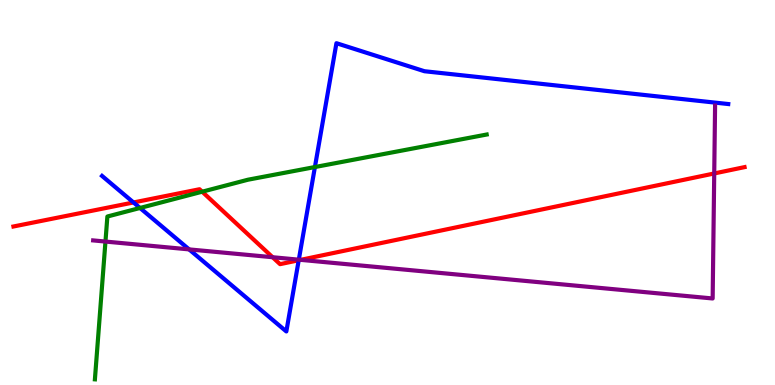[{'lines': ['blue', 'red'], 'intersections': [{'x': 1.72, 'y': 4.74}, {'x': 3.85, 'y': 3.24}]}, {'lines': ['green', 'red'], 'intersections': [{'x': 2.61, 'y': 5.02}]}, {'lines': ['purple', 'red'], 'intersections': [{'x': 3.52, 'y': 3.32}, {'x': 3.88, 'y': 3.25}, {'x': 9.22, 'y': 5.49}]}, {'lines': ['blue', 'green'], 'intersections': [{'x': 1.81, 'y': 4.6}, {'x': 4.06, 'y': 5.66}]}, {'lines': ['blue', 'purple'], 'intersections': [{'x': 2.44, 'y': 3.52}, {'x': 3.86, 'y': 3.26}]}, {'lines': ['green', 'purple'], 'intersections': [{'x': 1.36, 'y': 3.73}]}]